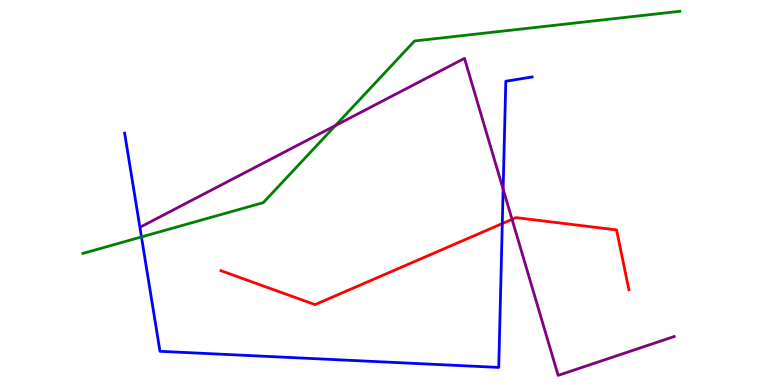[{'lines': ['blue', 'red'], 'intersections': [{'x': 6.48, 'y': 4.19}]}, {'lines': ['green', 'red'], 'intersections': []}, {'lines': ['purple', 'red'], 'intersections': [{'x': 6.61, 'y': 4.3}]}, {'lines': ['blue', 'green'], 'intersections': [{'x': 1.83, 'y': 3.85}]}, {'lines': ['blue', 'purple'], 'intersections': [{'x': 6.49, 'y': 5.09}]}, {'lines': ['green', 'purple'], 'intersections': [{'x': 4.33, 'y': 6.74}]}]